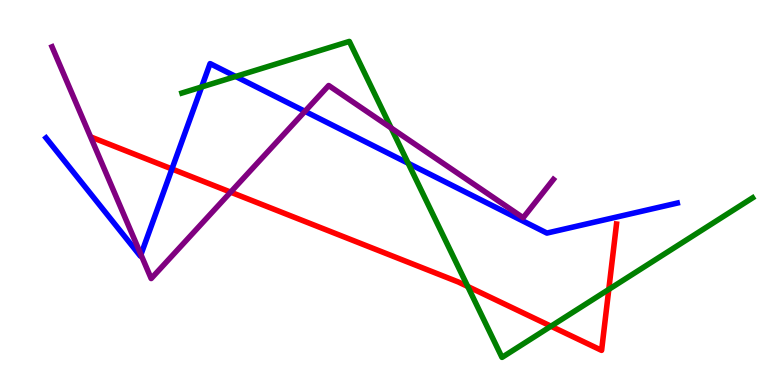[{'lines': ['blue', 'red'], 'intersections': [{'x': 2.22, 'y': 5.61}]}, {'lines': ['green', 'red'], 'intersections': [{'x': 6.04, 'y': 2.56}, {'x': 7.11, 'y': 1.53}, {'x': 7.86, 'y': 2.48}]}, {'lines': ['purple', 'red'], 'intersections': [{'x': 2.98, 'y': 5.01}]}, {'lines': ['blue', 'green'], 'intersections': [{'x': 2.6, 'y': 7.74}, {'x': 3.04, 'y': 8.01}, {'x': 5.27, 'y': 5.76}]}, {'lines': ['blue', 'purple'], 'intersections': [{'x': 1.82, 'y': 3.39}, {'x': 3.93, 'y': 7.11}]}, {'lines': ['green', 'purple'], 'intersections': [{'x': 5.05, 'y': 6.68}]}]